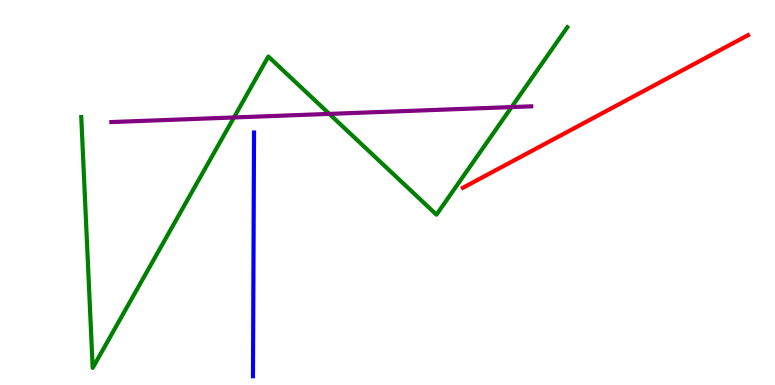[{'lines': ['blue', 'red'], 'intersections': []}, {'lines': ['green', 'red'], 'intersections': []}, {'lines': ['purple', 'red'], 'intersections': []}, {'lines': ['blue', 'green'], 'intersections': []}, {'lines': ['blue', 'purple'], 'intersections': []}, {'lines': ['green', 'purple'], 'intersections': [{'x': 3.02, 'y': 6.95}, {'x': 4.25, 'y': 7.04}, {'x': 6.6, 'y': 7.22}]}]